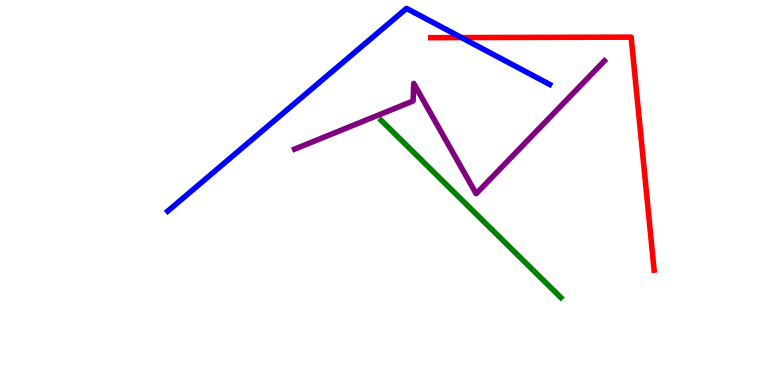[{'lines': ['blue', 'red'], 'intersections': [{'x': 5.95, 'y': 9.02}]}, {'lines': ['green', 'red'], 'intersections': []}, {'lines': ['purple', 'red'], 'intersections': []}, {'lines': ['blue', 'green'], 'intersections': []}, {'lines': ['blue', 'purple'], 'intersections': []}, {'lines': ['green', 'purple'], 'intersections': []}]